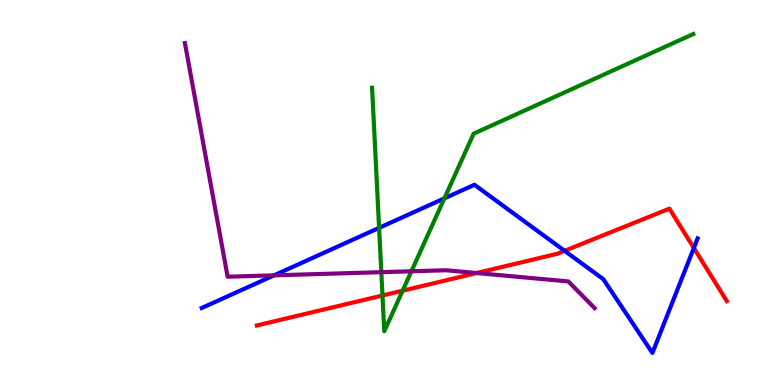[{'lines': ['blue', 'red'], 'intersections': [{'x': 7.29, 'y': 3.49}, {'x': 8.95, 'y': 3.56}]}, {'lines': ['green', 'red'], 'intersections': [{'x': 4.94, 'y': 2.32}, {'x': 5.2, 'y': 2.45}]}, {'lines': ['purple', 'red'], 'intersections': [{'x': 6.15, 'y': 2.91}]}, {'lines': ['blue', 'green'], 'intersections': [{'x': 4.89, 'y': 4.08}, {'x': 5.73, 'y': 4.85}]}, {'lines': ['blue', 'purple'], 'intersections': [{'x': 3.54, 'y': 2.85}]}, {'lines': ['green', 'purple'], 'intersections': [{'x': 4.92, 'y': 2.93}, {'x': 5.31, 'y': 2.95}]}]